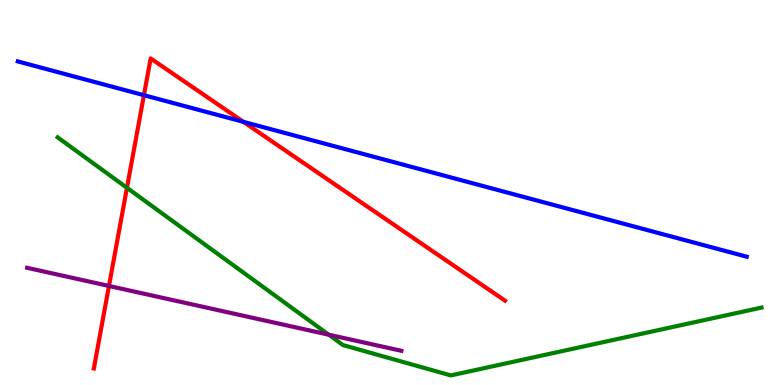[{'lines': ['blue', 'red'], 'intersections': [{'x': 1.86, 'y': 7.53}, {'x': 3.14, 'y': 6.84}]}, {'lines': ['green', 'red'], 'intersections': [{'x': 1.64, 'y': 5.12}]}, {'lines': ['purple', 'red'], 'intersections': [{'x': 1.41, 'y': 2.57}]}, {'lines': ['blue', 'green'], 'intersections': []}, {'lines': ['blue', 'purple'], 'intersections': []}, {'lines': ['green', 'purple'], 'intersections': [{'x': 4.24, 'y': 1.31}]}]